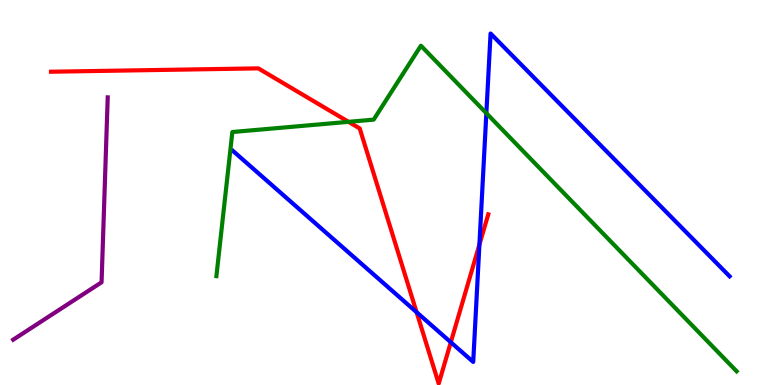[{'lines': ['blue', 'red'], 'intersections': [{'x': 5.38, 'y': 1.89}, {'x': 5.82, 'y': 1.11}, {'x': 6.19, 'y': 3.65}]}, {'lines': ['green', 'red'], 'intersections': [{'x': 4.5, 'y': 6.84}]}, {'lines': ['purple', 'red'], 'intersections': []}, {'lines': ['blue', 'green'], 'intersections': [{'x': 6.28, 'y': 7.06}]}, {'lines': ['blue', 'purple'], 'intersections': []}, {'lines': ['green', 'purple'], 'intersections': []}]